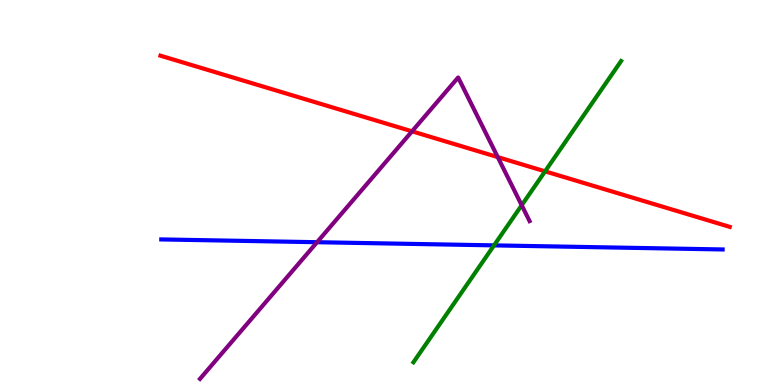[{'lines': ['blue', 'red'], 'intersections': []}, {'lines': ['green', 'red'], 'intersections': [{'x': 7.03, 'y': 5.55}]}, {'lines': ['purple', 'red'], 'intersections': [{'x': 5.32, 'y': 6.59}, {'x': 6.42, 'y': 5.92}]}, {'lines': ['blue', 'green'], 'intersections': [{'x': 6.37, 'y': 3.63}]}, {'lines': ['blue', 'purple'], 'intersections': [{'x': 4.09, 'y': 3.71}]}, {'lines': ['green', 'purple'], 'intersections': [{'x': 6.73, 'y': 4.67}]}]